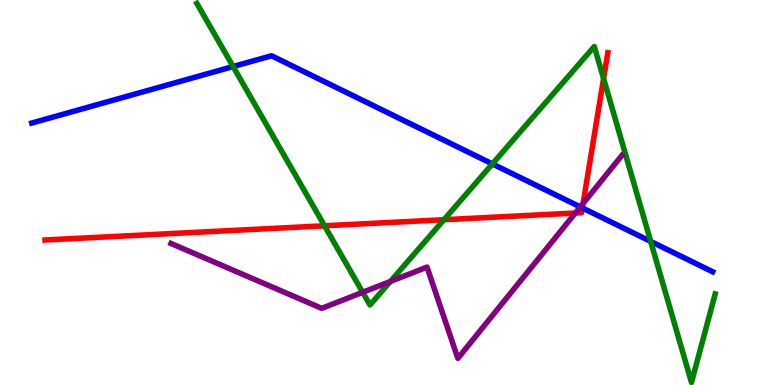[{'lines': ['blue', 'red'], 'intersections': [{'x': 7.51, 'y': 4.6}]}, {'lines': ['green', 'red'], 'intersections': [{'x': 4.19, 'y': 4.14}, {'x': 5.73, 'y': 4.29}, {'x': 7.79, 'y': 7.96}]}, {'lines': ['purple', 'red'], 'intersections': [{'x': 7.42, 'y': 4.47}, {'x': 7.52, 'y': 4.72}]}, {'lines': ['blue', 'green'], 'intersections': [{'x': 3.01, 'y': 8.27}, {'x': 6.35, 'y': 5.74}, {'x': 8.4, 'y': 3.73}]}, {'lines': ['blue', 'purple'], 'intersections': [{'x': 7.49, 'y': 4.63}]}, {'lines': ['green', 'purple'], 'intersections': [{'x': 4.68, 'y': 2.41}, {'x': 5.04, 'y': 2.69}]}]